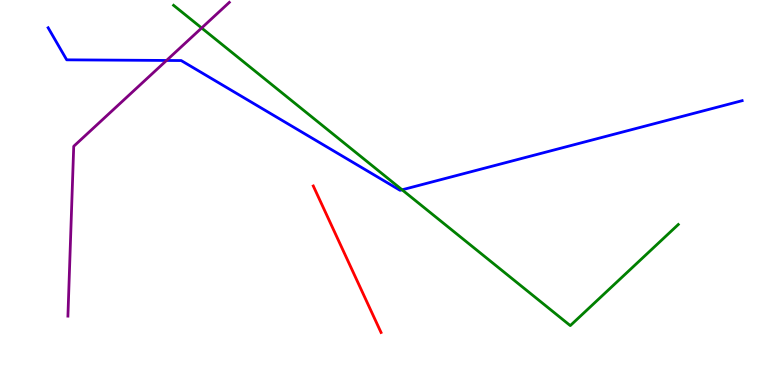[{'lines': ['blue', 'red'], 'intersections': []}, {'lines': ['green', 'red'], 'intersections': []}, {'lines': ['purple', 'red'], 'intersections': []}, {'lines': ['blue', 'green'], 'intersections': [{'x': 5.19, 'y': 5.07}]}, {'lines': ['blue', 'purple'], 'intersections': [{'x': 2.15, 'y': 8.43}]}, {'lines': ['green', 'purple'], 'intersections': [{'x': 2.6, 'y': 9.27}]}]